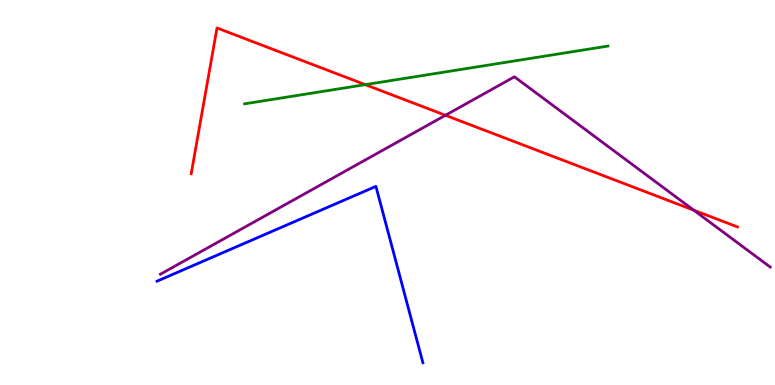[{'lines': ['blue', 'red'], 'intersections': []}, {'lines': ['green', 'red'], 'intersections': [{'x': 4.71, 'y': 7.8}]}, {'lines': ['purple', 'red'], 'intersections': [{'x': 5.75, 'y': 7.01}, {'x': 8.95, 'y': 4.54}]}, {'lines': ['blue', 'green'], 'intersections': []}, {'lines': ['blue', 'purple'], 'intersections': []}, {'lines': ['green', 'purple'], 'intersections': []}]